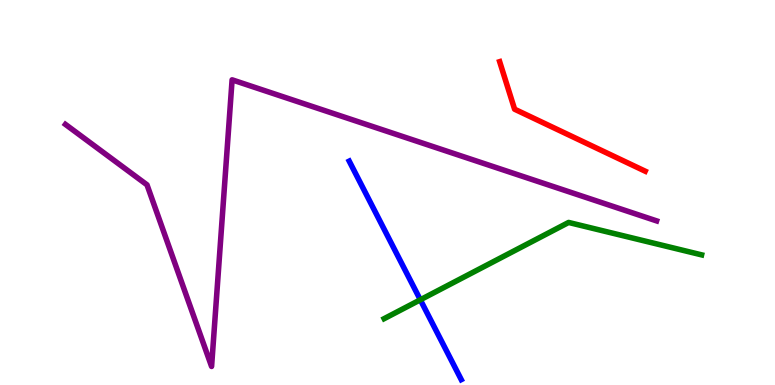[{'lines': ['blue', 'red'], 'intersections': []}, {'lines': ['green', 'red'], 'intersections': []}, {'lines': ['purple', 'red'], 'intersections': []}, {'lines': ['blue', 'green'], 'intersections': [{'x': 5.42, 'y': 2.21}]}, {'lines': ['blue', 'purple'], 'intersections': []}, {'lines': ['green', 'purple'], 'intersections': []}]